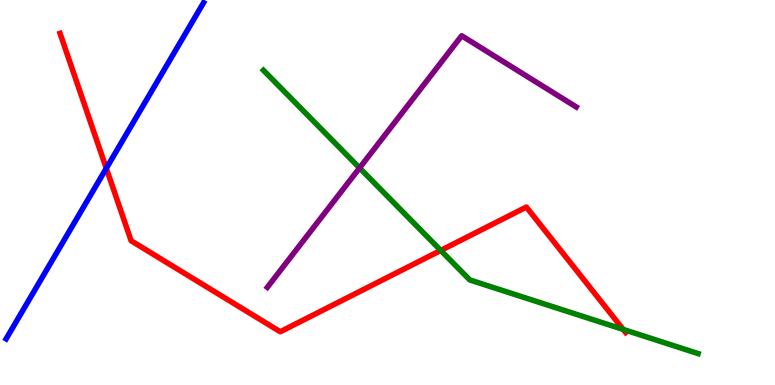[{'lines': ['blue', 'red'], 'intersections': [{'x': 1.37, 'y': 5.63}]}, {'lines': ['green', 'red'], 'intersections': [{'x': 5.69, 'y': 3.5}, {'x': 8.04, 'y': 1.44}]}, {'lines': ['purple', 'red'], 'intersections': []}, {'lines': ['blue', 'green'], 'intersections': []}, {'lines': ['blue', 'purple'], 'intersections': []}, {'lines': ['green', 'purple'], 'intersections': [{'x': 4.64, 'y': 5.64}]}]